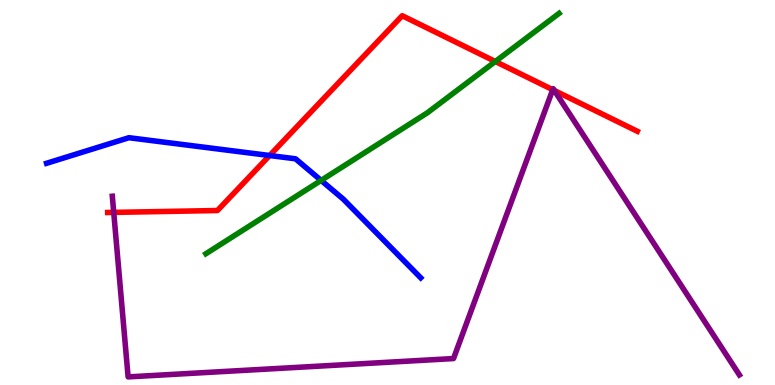[{'lines': ['blue', 'red'], 'intersections': [{'x': 3.48, 'y': 5.96}]}, {'lines': ['green', 'red'], 'intersections': [{'x': 6.39, 'y': 8.4}]}, {'lines': ['purple', 'red'], 'intersections': [{'x': 1.47, 'y': 4.48}, {'x': 7.13, 'y': 7.67}, {'x': 7.15, 'y': 7.65}]}, {'lines': ['blue', 'green'], 'intersections': [{'x': 4.14, 'y': 5.31}]}, {'lines': ['blue', 'purple'], 'intersections': []}, {'lines': ['green', 'purple'], 'intersections': []}]